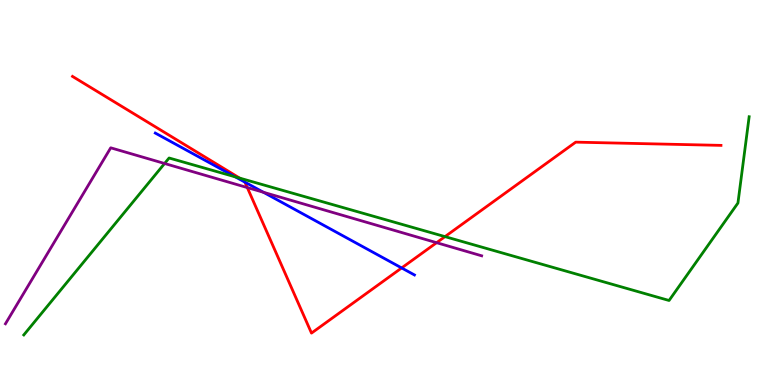[{'lines': ['blue', 'red'], 'intersections': [{'x': 3.16, 'y': 5.27}, {'x': 5.18, 'y': 3.04}]}, {'lines': ['green', 'red'], 'intersections': [{'x': 3.09, 'y': 5.37}, {'x': 5.74, 'y': 3.85}]}, {'lines': ['purple', 'red'], 'intersections': [{'x': 3.19, 'y': 5.13}, {'x': 5.63, 'y': 3.7}]}, {'lines': ['blue', 'green'], 'intersections': [{'x': 3.04, 'y': 5.41}]}, {'lines': ['blue', 'purple'], 'intersections': [{'x': 3.4, 'y': 5.01}]}, {'lines': ['green', 'purple'], 'intersections': [{'x': 2.12, 'y': 5.75}]}]